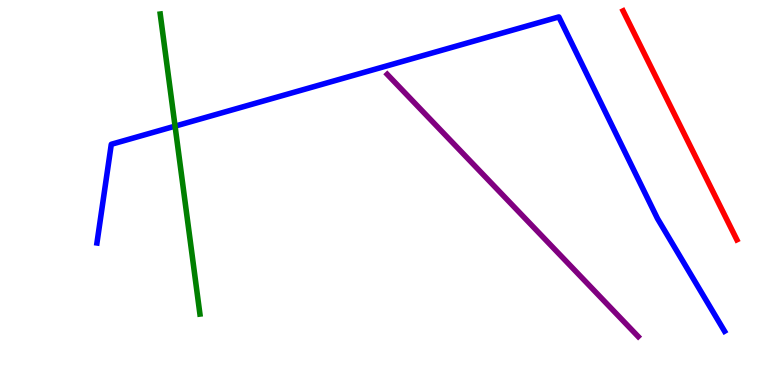[{'lines': ['blue', 'red'], 'intersections': []}, {'lines': ['green', 'red'], 'intersections': []}, {'lines': ['purple', 'red'], 'intersections': []}, {'lines': ['blue', 'green'], 'intersections': [{'x': 2.26, 'y': 6.72}]}, {'lines': ['blue', 'purple'], 'intersections': []}, {'lines': ['green', 'purple'], 'intersections': []}]